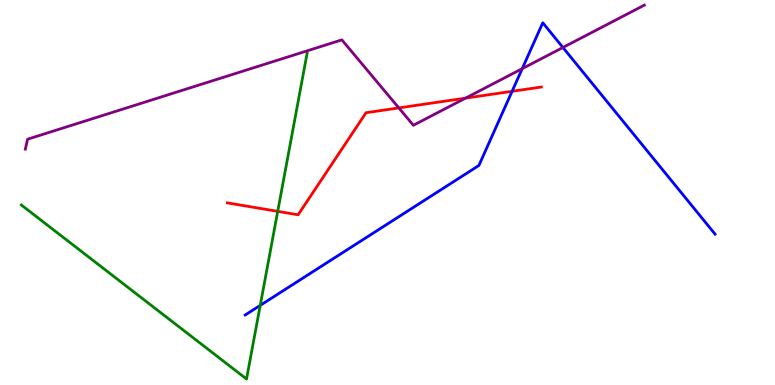[{'lines': ['blue', 'red'], 'intersections': [{'x': 6.61, 'y': 7.63}]}, {'lines': ['green', 'red'], 'intersections': [{'x': 3.58, 'y': 4.51}]}, {'lines': ['purple', 'red'], 'intersections': [{'x': 5.15, 'y': 7.2}, {'x': 6.01, 'y': 7.45}]}, {'lines': ['blue', 'green'], 'intersections': [{'x': 3.36, 'y': 2.07}]}, {'lines': ['blue', 'purple'], 'intersections': [{'x': 6.74, 'y': 8.22}, {'x': 7.26, 'y': 8.77}]}, {'lines': ['green', 'purple'], 'intersections': []}]